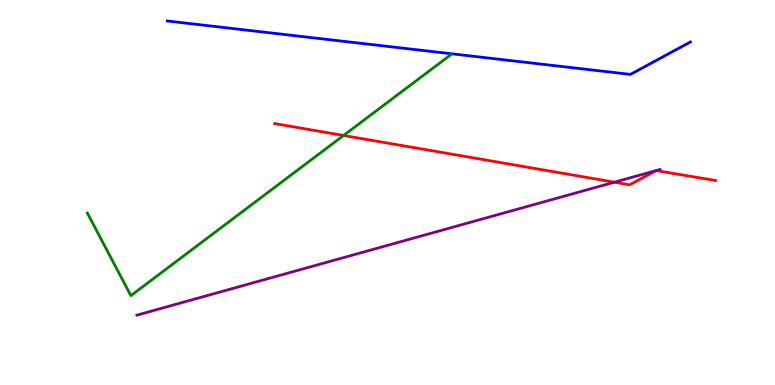[{'lines': ['blue', 'red'], 'intersections': []}, {'lines': ['green', 'red'], 'intersections': [{'x': 4.43, 'y': 6.48}]}, {'lines': ['purple', 'red'], 'intersections': [{'x': 7.93, 'y': 5.27}, {'x': 8.46, 'y': 5.57}, {'x': 8.47, 'y': 5.57}]}, {'lines': ['blue', 'green'], 'intersections': []}, {'lines': ['blue', 'purple'], 'intersections': []}, {'lines': ['green', 'purple'], 'intersections': []}]